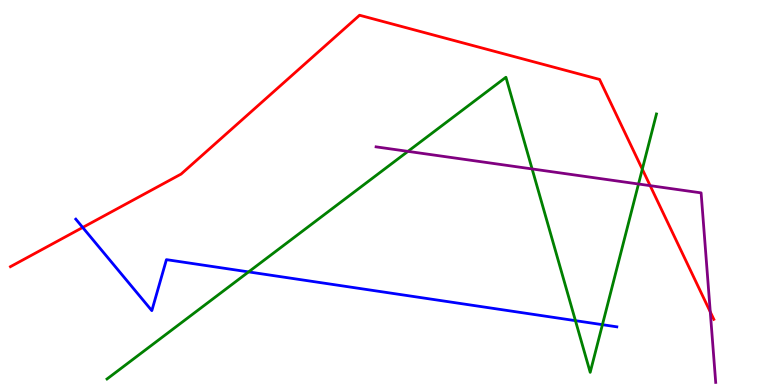[{'lines': ['blue', 'red'], 'intersections': [{'x': 1.07, 'y': 4.09}]}, {'lines': ['green', 'red'], 'intersections': [{'x': 8.29, 'y': 5.61}]}, {'lines': ['purple', 'red'], 'intersections': [{'x': 8.39, 'y': 5.18}, {'x': 9.16, 'y': 1.9}]}, {'lines': ['blue', 'green'], 'intersections': [{'x': 3.21, 'y': 2.94}, {'x': 7.43, 'y': 1.67}, {'x': 7.77, 'y': 1.57}]}, {'lines': ['blue', 'purple'], 'intersections': []}, {'lines': ['green', 'purple'], 'intersections': [{'x': 5.26, 'y': 6.07}, {'x': 6.87, 'y': 5.61}, {'x': 8.24, 'y': 5.22}]}]